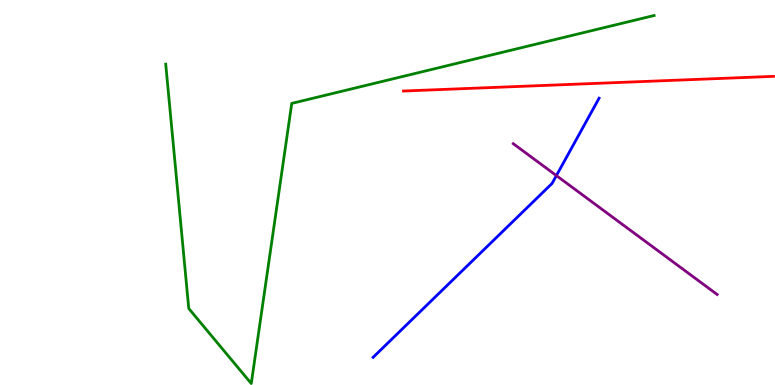[{'lines': ['blue', 'red'], 'intersections': []}, {'lines': ['green', 'red'], 'intersections': []}, {'lines': ['purple', 'red'], 'intersections': []}, {'lines': ['blue', 'green'], 'intersections': []}, {'lines': ['blue', 'purple'], 'intersections': [{'x': 7.18, 'y': 5.44}]}, {'lines': ['green', 'purple'], 'intersections': []}]